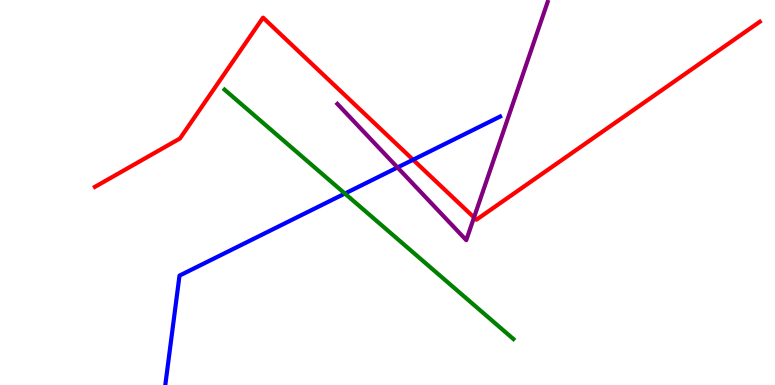[{'lines': ['blue', 'red'], 'intersections': [{'x': 5.33, 'y': 5.85}]}, {'lines': ['green', 'red'], 'intersections': []}, {'lines': ['purple', 'red'], 'intersections': [{'x': 6.12, 'y': 4.35}]}, {'lines': ['blue', 'green'], 'intersections': [{'x': 4.45, 'y': 4.97}]}, {'lines': ['blue', 'purple'], 'intersections': [{'x': 5.13, 'y': 5.65}]}, {'lines': ['green', 'purple'], 'intersections': []}]